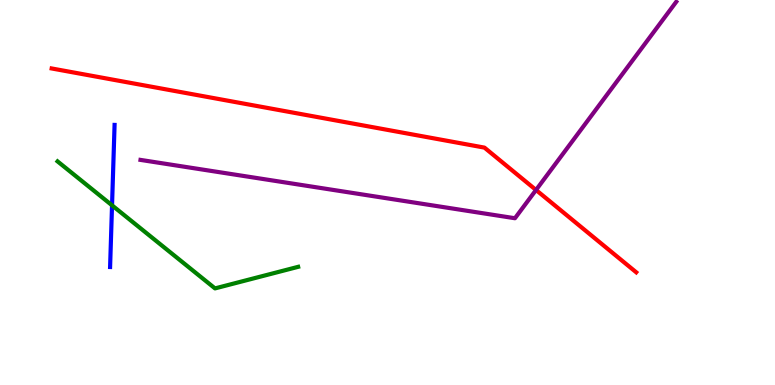[{'lines': ['blue', 'red'], 'intersections': []}, {'lines': ['green', 'red'], 'intersections': []}, {'lines': ['purple', 'red'], 'intersections': [{'x': 6.92, 'y': 5.07}]}, {'lines': ['blue', 'green'], 'intersections': [{'x': 1.45, 'y': 4.67}]}, {'lines': ['blue', 'purple'], 'intersections': []}, {'lines': ['green', 'purple'], 'intersections': []}]